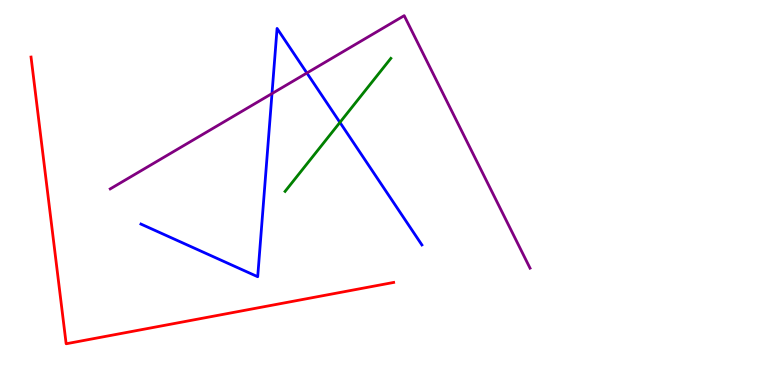[{'lines': ['blue', 'red'], 'intersections': []}, {'lines': ['green', 'red'], 'intersections': []}, {'lines': ['purple', 'red'], 'intersections': []}, {'lines': ['blue', 'green'], 'intersections': [{'x': 4.39, 'y': 6.82}]}, {'lines': ['blue', 'purple'], 'intersections': [{'x': 3.51, 'y': 7.57}, {'x': 3.96, 'y': 8.1}]}, {'lines': ['green', 'purple'], 'intersections': []}]